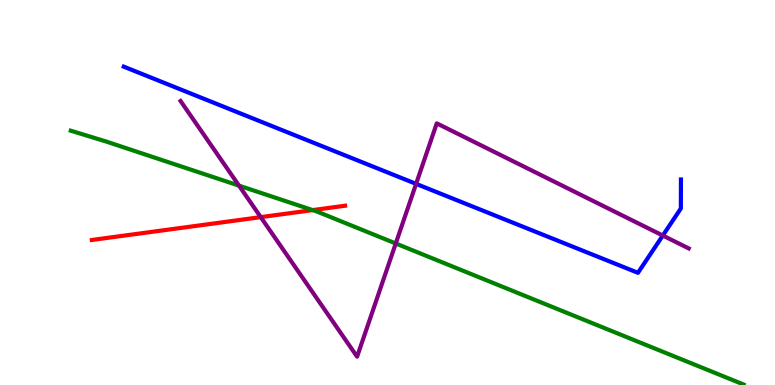[{'lines': ['blue', 'red'], 'intersections': []}, {'lines': ['green', 'red'], 'intersections': [{'x': 4.03, 'y': 4.54}]}, {'lines': ['purple', 'red'], 'intersections': [{'x': 3.36, 'y': 4.36}]}, {'lines': ['blue', 'green'], 'intersections': []}, {'lines': ['blue', 'purple'], 'intersections': [{'x': 5.37, 'y': 5.22}, {'x': 8.55, 'y': 3.88}]}, {'lines': ['green', 'purple'], 'intersections': [{'x': 3.08, 'y': 5.18}, {'x': 5.11, 'y': 3.68}]}]